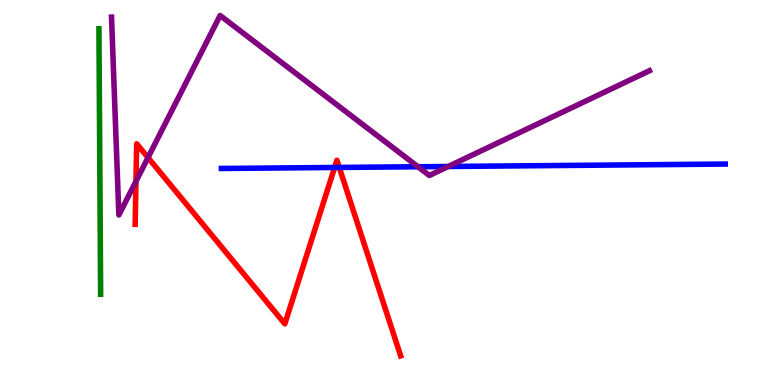[{'lines': ['blue', 'red'], 'intersections': [{'x': 4.32, 'y': 5.65}, {'x': 4.38, 'y': 5.65}]}, {'lines': ['green', 'red'], 'intersections': []}, {'lines': ['purple', 'red'], 'intersections': [{'x': 1.75, 'y': 5.29}, {'x': 1.91, 'y': 5.91}]}, {'lines': ['blue', 'green'], 'intersections': []}, {'lines': ['blue', 'purple'], 'intersections': [{'x': 5.39, 'y': 5.67}, {'x': 5.78, 'y': 5.68}]}, {'lines': ['green', 'purple'], 'intersections': []}]